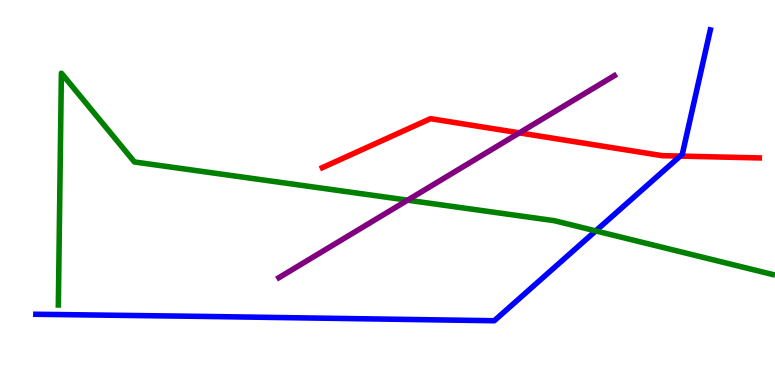[{'lines': ['blue', 'red'], 'intersections': [{'x': 8.78, 'y': 5.95}]}, {'lines': ['green', 'red'], 'intersections': []}, {'lines': ['purple', 'red'], 'intersections': [{'x': 6.7, 'y': 6.55}]}, {'lines': ['blue', 'green'], 'intersections': [{'x': 7.69, 'y': 4.0}]}, {'lines': ['blue', 'purple'], 'intersections': []}, {'lines': ['green', 'purple'], 'intersections': [{'x': 5.26, 'y': 4.8}]}]